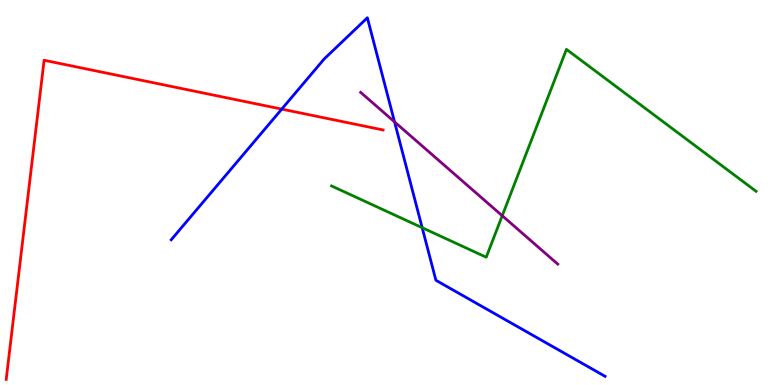[{'lines': ['blue', 'red'], 'intersections': [{'x': 3.64, 'y': 7.17}]}, {'lines': ['green', 'red'], 'intersections': []}, {'lines': ['purple', 'red'], 'intersections': []}, {'lines': ['blue', 'green'], 'intersections': [{'x': 5.45, 'y': 4.09}]}, {'lines': ['blue', 'purple'], 'intersections': [{'x': 5.09, 'y': 6.83}]}, {'lines': ['green', 'purple'], 'intersections': [{'x': 6.48, 'y': 4.4}]}]